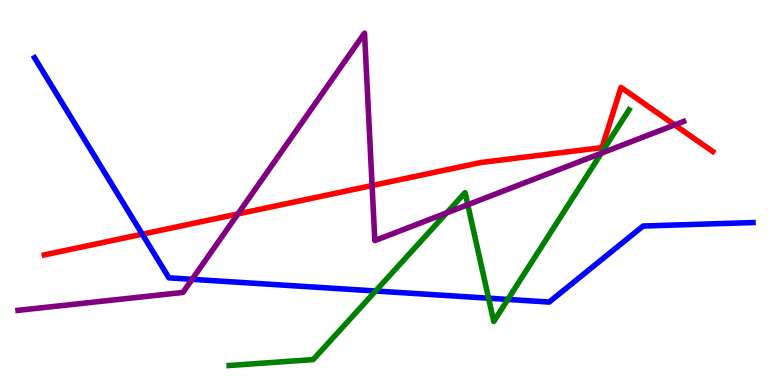[{'lines': ['blue', 'red'], 'intersections': [{'x': 1.84, 'y': 3.92}]}, {'lines': ['green', 'red'], 'intersections': []}, {'lines': ['purple', 'red'], 'intersections': [{'x': 3.07, 'y': 4.44}, {'x': 4.8, 'y': 5.18}, {'x': 8.71, 'y': 6.76}]}, {'lines': ['blue', 'green'], 'intersections': [{'x': 4.85, 'y': 2.44}, {'x': 6.3, 'y': 2.25}, {'x': 6.55, 'y': 2.22}]}, {'lines': ['blue', 'purple'], 'intersections': [{'x': 2.48, 'y': 2.74}]}, {'lines': ['green', 'purple'], 'intersections': [{'x': 5.76, 'y': 4.47}, {'x': 6.04, 'y': 4.68}, {'x': 7.76, 'y': 6.02}]}]